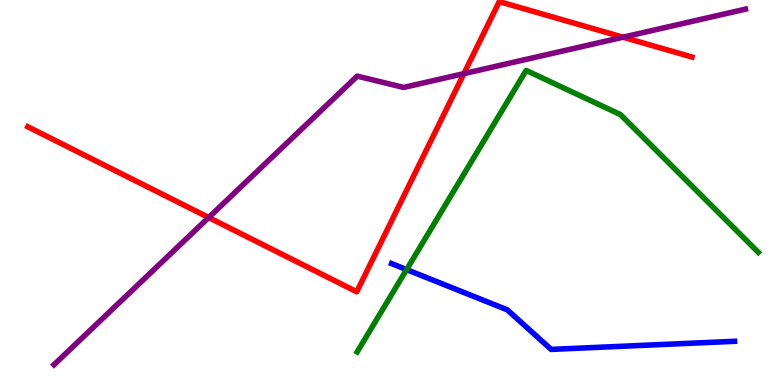[{'lines': ['blue', 'red'], 'intersections': []}, {'lines': ['green', 'red'], 'intersections': []}, {'lines': ['purple', 'red'], 'intersections': [{'x': 2.69, 'y': 4.35}, {'x': 5.99, 'y': 8.09}, {'x': 8.04, 'y': 9.03}]}, {'lines': ['blue', 'green'], 'intersections': [{'x': 5.25, 'y': 3.0}]}, {'lines': ['blue', 'purple'], 'intersections': []}, {'lines': ['green', 'purple'], 'intersections': []}]